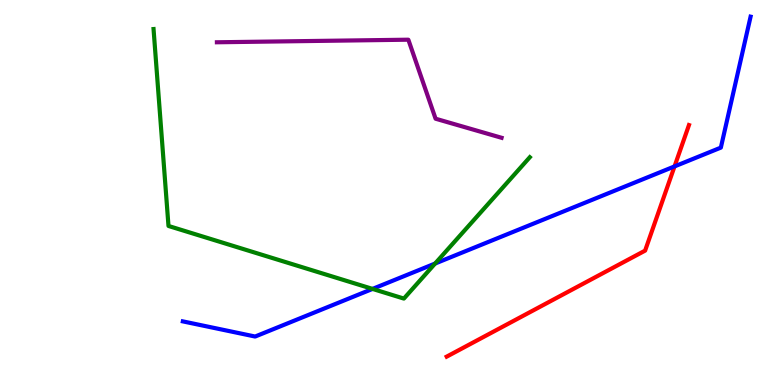[{'lines': ['blue', 'red'], 'intersections': [{'x': 8.7, 'y': 5.68}]}, {'lines': ['green', 'red'], 'intersections': []}, {'lines': ['purple', 'red'], 'intersections': []}, {'lines': ['blue', 'green'], 'intersections': [{'x': 4.81, 'y': 2.5}, {'x': 5.61, 'y': 3.16}]}, {'lines': ['blue', 'purple'], 'intersections': []}, {'lines': ['green', 'purple'], 'intersections': []}]